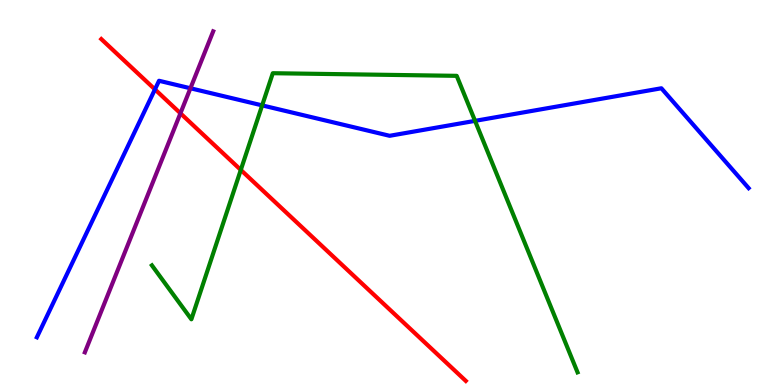[{'lines': ['blue', 'red'], 'intersections': [{'x': 2.0, 'y': 7.68}]}, {'lines': ['green', 'red'], 'intersections': [{'x': 3.11, 'y': 5.59}]}, {'lines': ['purple', 'red'], 'intersections': [{'x': 2.33, 'y': 7.06}]}, {'lines': ['blue', 'green'], 'intersections': [{'x': 3.38, 'y': 7.26}, {'x': 6.13, 'y': 6.86}]}, {'lines': ['blue', 'purple'], 'intersections': [{'x': 2.46, 'y': 7.71}]}, {'lines': ['green', 'purple'], 'intersections': []}]